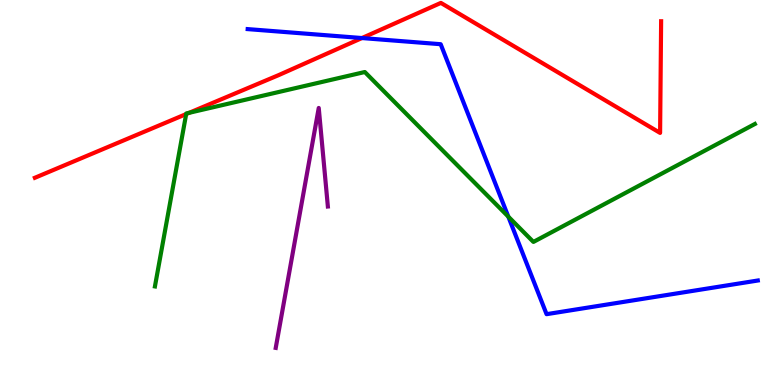[{'lines': ['blue', 'red'], 'intersections': [{'x': 4.67, 'y': 9.01}]}, {'lines': ['green', 'red'], 'intersections': [{'x': 2.4, 'y': 7.04}, {'x': 2.44, 'y': 7.07}]}, {'lines': ['purple', 'red'], 'intersections': []}, {'lines': ['blue', 'green'], 'intersections': [{'x': 6.56, 'y': 4.37}]}, {'lines': ['blue', 'purple'], 'intersections': []}, {'lines': ['green', 'purple'], 'intersections': []}]